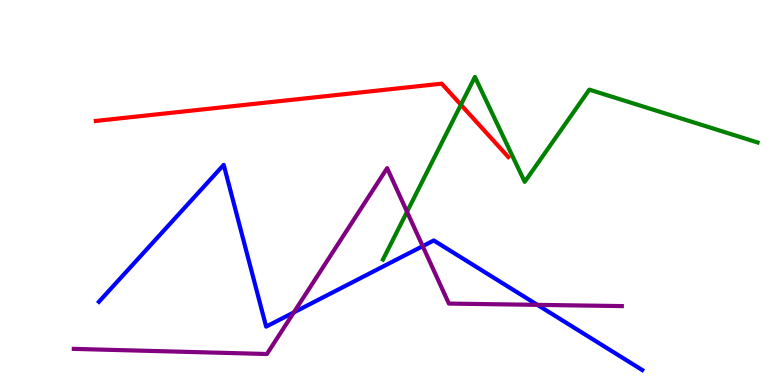[{'lines': ['blue', 'red'], 'intersections': []}, {'lines': ['green', 'red'], 'intersections': [{'x': 5.95, 'y': 7.28}]}, {'lines': ['purple', 'red'], 'intersections': []}, {'lines': ['blue', 'green'], 'intersections': []}, {'lines': ['blue', 'purple'], 'intersections': [{'x': 3.79, 'y': 1.89}, {'x': 5.45, 'y': 3.61}, {'x': 6.93, 'y': 2.08}]}, {'lines': ['green', 'purple'], 'intersections': [{'x': 5.25, 'y': 4.5}]}]